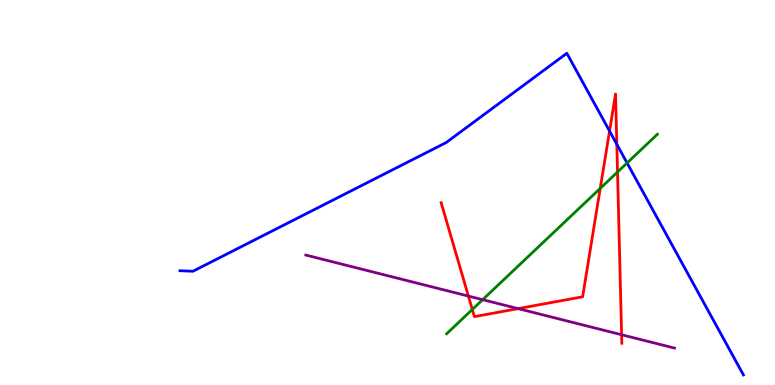[{'lines': ['blue', 'red'], 'intersections': [{'x': 7.87, 'y': 6.6}, {'x': 7.96, 'y': 6.25}]}, {'lines': ['green', 'red'], 'intersections': [{'x': 6.09, 'y': 1.96}, {'x': 7.75, 'y': 5.11}, {'x': 7.97, 'y': 5.53}]}, {'lines': ['purple', 'red'], 'intersections': [{'x': 6.04, 'y': 2.31}, {'x': 6.69, 'y': 1.98}, {'x': 8.02, 'y': 1.31}]}, {'lines': ['blue', 'green'], 'intersections': [{'x': 8.09, 'y': 5.77}]}, {'lines': ['blue', 'purple'], 'intersections': []}, {'lines': ['green', 'purple'], 'intersections': [{'x': 6.23, 'y': 2.22}]}]